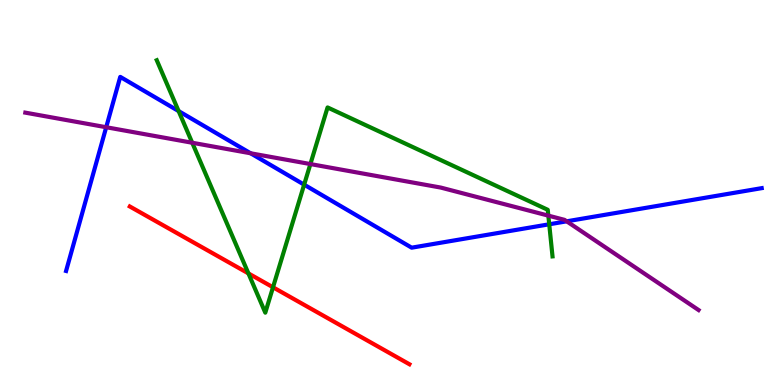[{'lines': ['blue', 'red'], 'intersections': []}, {'lines': ['green', 'red'], 'intersections': [{'x': 3.21, 'y': 2.9}, {'x': 3.52, 'y': 2.54}]}, {'lines': ['purple', 'red'], 'intersections': []}, {'lines': ['blue', 'green'], 'intersections': [{'x': 2.3, 'y': 7.11}, {'x': 3.92, 'y': 5.2}, {'x': 7.09, 'y': 4.17}]}, {'lines': ['blue', 'purple'], 'intersections': [{'x': 1.37, 'y': 6.7}, {'x': 3.23, 'y': 6.02}, {'x': 7.31, 'y': 4.25}]}, {'lines': ['green', 'purple'], 'intersections': [{'x': 2.48, 'y': 6.29}, {'x': 4.01, 'y': 5.74}, {'x': 7.08, 'y': 4.4}]}]